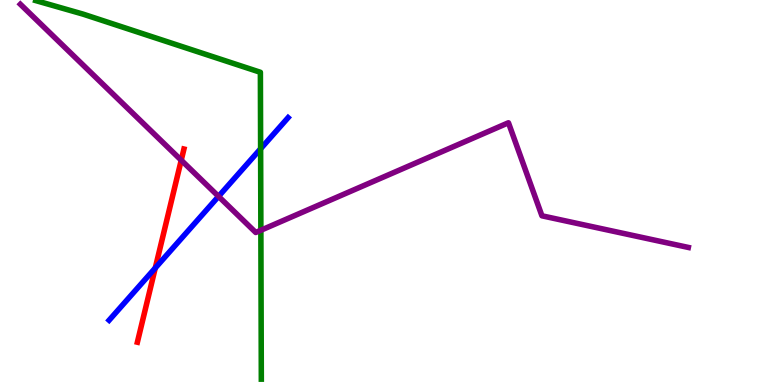[{'lines': ['blue', 'red'], 'intersections': [{'x': 2.0, 'y': 3.04}]}, {'lines': ['green', 'red'], 'intersections': []}, {'lines': ['purple', 'red'], 'intersections': [{'x': 2.34, 'y': 5.84}]}, {'lines': ['blue', 'green'], 'intersections': [{'x': 3.36, 'y': 6.14}]}, {'lines': ['blue', 'purple'], 'intersections': [{'x': 2.82, 'y': 4.9}]}, {'lines': ['green', 'purple'], 'intersections': [{'x': 3.37, 'y': 4.02}]}]